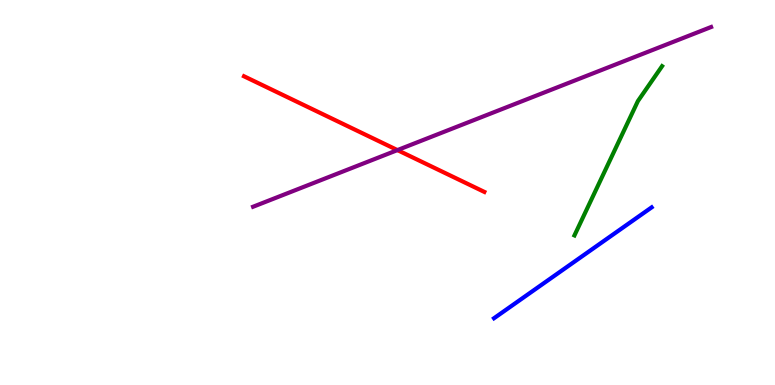[{'lines': ['blue', 'red'], 'intersections': []}, {'lines': ['green', 'red'], 'intersections': []}, {'lines': ['purple', 'red'], 'intersections': [{'x': 5.13, 'y': 6.1}]}, {'lines': ['blue', 'green'], 'intersections': []}, {'lines': ['blue', 'purple'], 'intersections': []}, {'lines': ['green', 'purple'], 'intersections': []}]